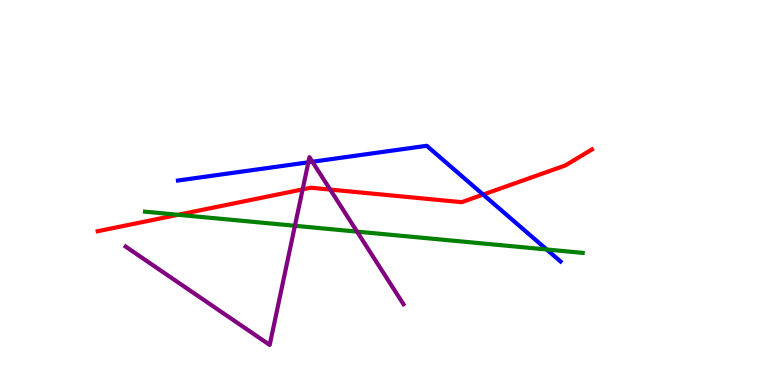[{'lines': ['blue', 'red'], 'intersections': [{'x': 6.23, 'y': 4.95}]}, {'lines': ['green', 'red'], 'intersections': [{'x': 2.3, 'y': 4.42}]}, {'lines': ['purple', 'red'], 'intersections': [{'x': 3.9, 'y': 5.08}, {'x': 4.26, 'y': 5.08}]}, {'lines': ['blue', 'green'], 'intersections': [{'x': 7.05, 'y': 3.52}]}, {'lines': ['blue', 'purple'], 'intersections': [{'x': 3.98, 'y': 5.78}, {'x': 4.03, 'y': 5.8}]}, {'lines': ['green', 'purple'], 'intersections': [{'x': 3.81, 'y': 4.14}, {'x': 4.61, 'y': 3.98}]}]